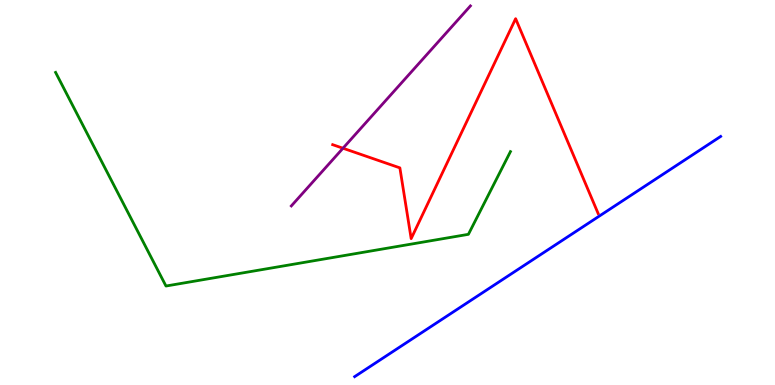[{'lines': ['blue', 'red'], 'intersections': []}, {'lines': ['green', 'red'], 'intersections': []}, {'lines': ['purple', 'red'], 'intersections': [{'x': 4.43, 'y': 6.15}]}, {'lines': ['blue', 'green'], 'intersections': []}, {'lines': ['blue', 'purple'], 'intersections': []}, {'lines': ['green', 'purple'], 'intersections': []}]